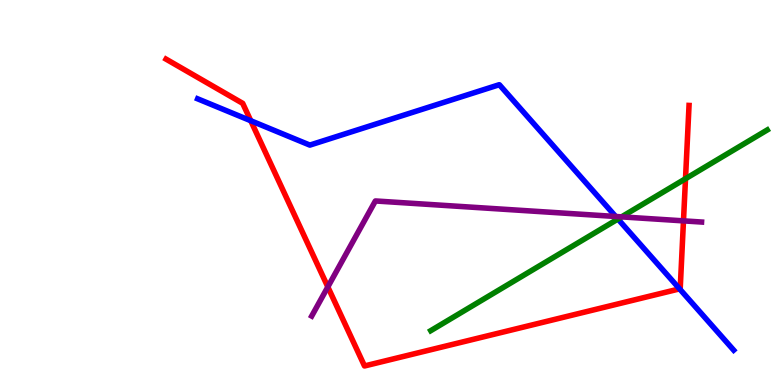[{'lines': ['blue', 'red'], 'intersections': [{'x': 3.24, 'y': 6.86}, {'x': 8.77, 'y': 2.5}]}, {'lines': ['green', 'red'], 'intersections': [{'x': 8.85, 'y': 5.36}]}, {'lines': ['purple', 'red'], 'intersections': [{'x': 4.23, 'y': 2.55}, {'x': 8.82, 'y': 4.26}]}, {'lines': ['blue', 'green'], 'intersections': [{'x': 7.97, 'y': 4.31}]}, {'lines': ['blue', 'purple'], 'intersections': [{'x': 7.94, 'y': 4.38}]}, {'lines': ['green', 'purple'], 'intersections': [{'x': 8.02, 'y': 4.37}]}]